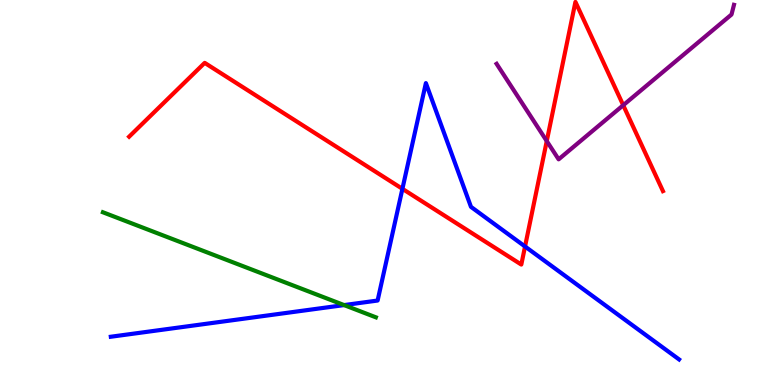[{'lines': ['blue', 'red'], 'intersections': [{'x': 5.19, 'y': 5.1}, {'x': 6.77, 'y': 3.6}]}, {'lines': ['green', 'red'], 'intersections': []}, {'lines': ['purple', 'red'], 'intersections': [{'x': 7.05, 'y': 6.34}, {'x': 8.04, 'y': 7.27}]}, {'lines': ['blue', 'green'], 'intersections': [{'x': 4.44, 'y': 2.08}]}, {'lines': ['blue', 'purple'], 'intersections': []}, {'lines': ['green', 'purple'], 'intersections': []}]